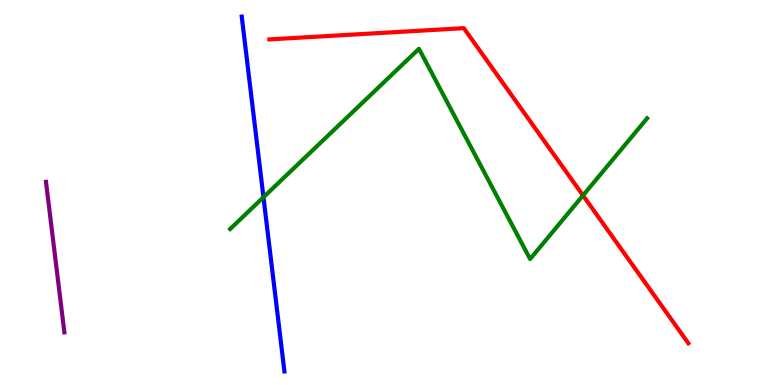[{'lines': ['blue', 'red'], 'intersections': []}, {'lines': ['green', 'red'], 'intersections': [{'x': 7.52, 'y': 4.92}]}, {'lines': ['purple', 'red'], 'intersections': []}, {'lines': ['blue', 'green'], 'intersections': [{'x': 3.4, 'y': 4.88}]}, {'lines': ['blue', 'purple'], 'intersections': []}, {'lines': ['green', 'purple'], 'intersections': []}]